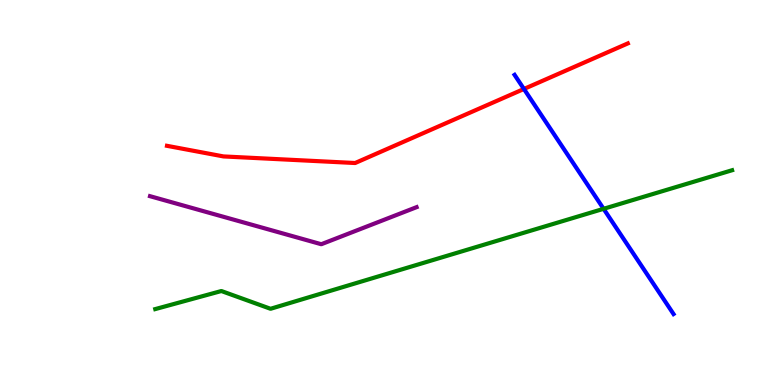[{'lines': ['blue', 'red'], 'intersections': [{'x': 6.76, 'y': 7.69}]}, {'lines': ['green', 'red'], 'intersections': []}, {'lines': ['purple', 'red'], 'intersections': []}, {'lines': ['blue', 'green'], 'intersections': [{'x': 7.79, 'y': 4.58}]}, {'lines': ['blue', 'purple'], 'intersections': []}, {'lines': ['green', 'purple'], 'intersections': []}]